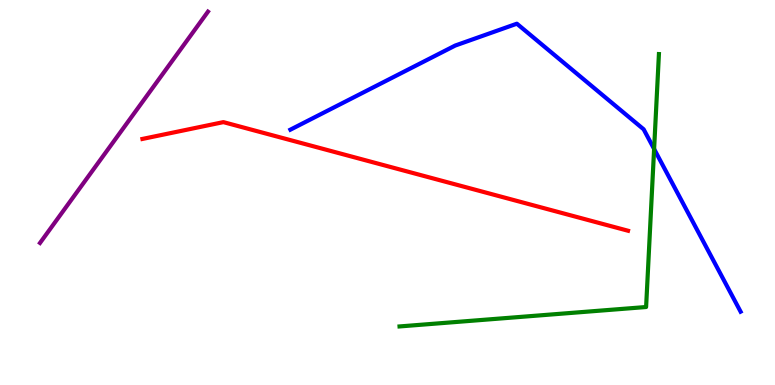[{'lines': ['blue', 'red'], 'intersections': []}, {'lines': ['green', 'red'], 'intersections': []}, {'lines': ['purple', 'red'], 'intersections': []}, {'lines': ['blue', 'green'], 'intersections': [{'x': 8.44, 'y': 6.13}]}, {'lines': ['blue', 'purple'], 'intersections': []}, {'lines': ['green', 'purple'], 'intersections': []}]